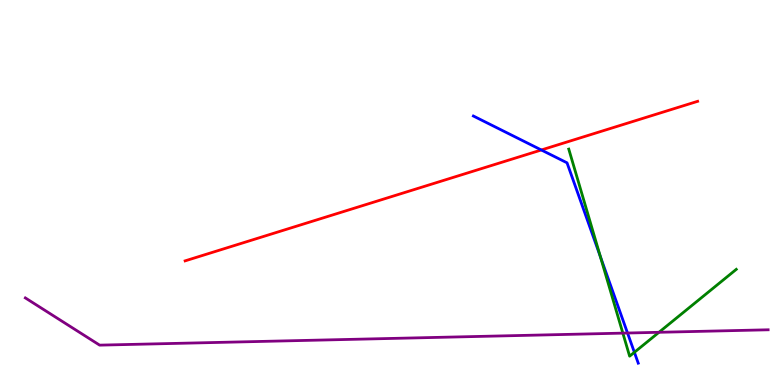[{'lines': ['blue', 'red'], 'intersections': [{'x': 6.98, 'y': 6.1}]}, {'lines': ['green', 'red'], 'intersections': []}, {'lines': ['purple', 'red'], 'intersections': []}, {'lines': ['blue', 'green'], 'intersections': [{'x': 7.75, 'y': 3.34}, {'x': 8.19, 'y': 0.849}]}, {'lines': ['blue', 'purple'], 'intersections': [{'x': 8.1, 'y': 1.35}]}, {'lines': ['green', 'purple'], 'intersections': [{'x': 8.04, 'y': 1.35}, {'x': 8.5, 'y': 1.37}]}]